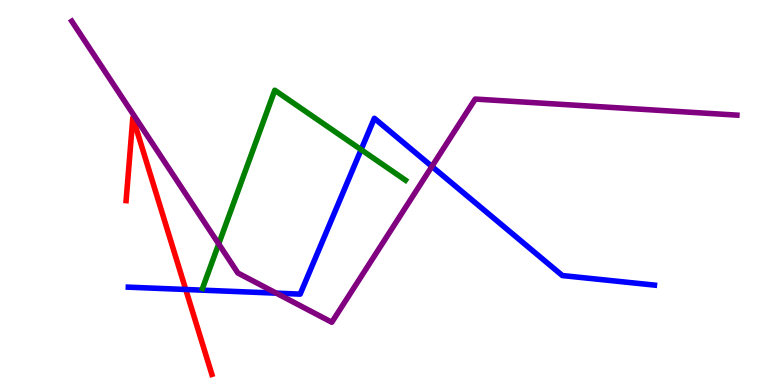[{'lines': ['blue', 'red'], 'intersections': [{'x': 2.4, 'y': 2.48}]}, {'lines': ['green', 'red'], 'intersections': []}, {'lines': ['purple', 'red'], 'intersections': []}, {'lines': ['blue', 'green'], 'intersections': [{'x': 4.66, 'y': 6.11}]}, {'lines': ['blue', 'purple'], 'intersections': [{'x': 3.57, 'y': 2.39}, {'x': 5.57, 'y': 5.68}]}, {'lines': ['green', 'purple'], 'intersections': [{'x': 2.82, 'y': 3.66}]}]